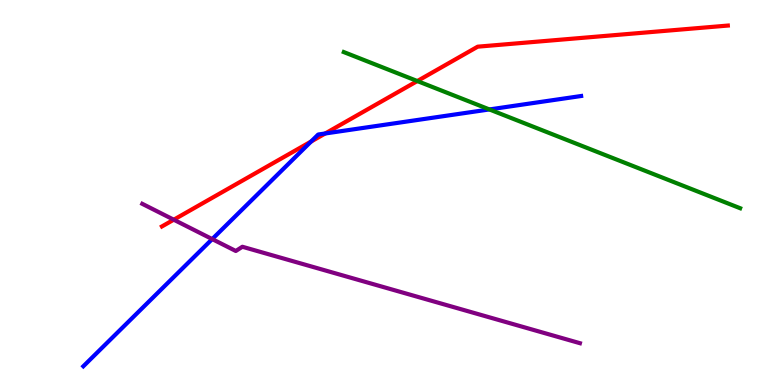[{'lines': ['blue', 'red'], 'intersections': [{'x': 4.01, 'y': 6.32}, {'x': 4.2, 'y': 6.53}]}, {'lines': ['green', 'red'], 'intersections': [{'x': 5.38, 'y': 7.89}]}, {'lines': ['purple', 'red'], 'intersections': [{'x': 2.24, 'y': 4.29}]}, {'lines': ['blue', 'green'], 'intersections': [{'x': 6.31, 'y': 7.16}]}, {'lines': ['blue', 'purple'], 'intersections': [{'x': 2.74, 'y': 3.79}]}, {'lines': ['green', 'purple'], 'intersections': []}]